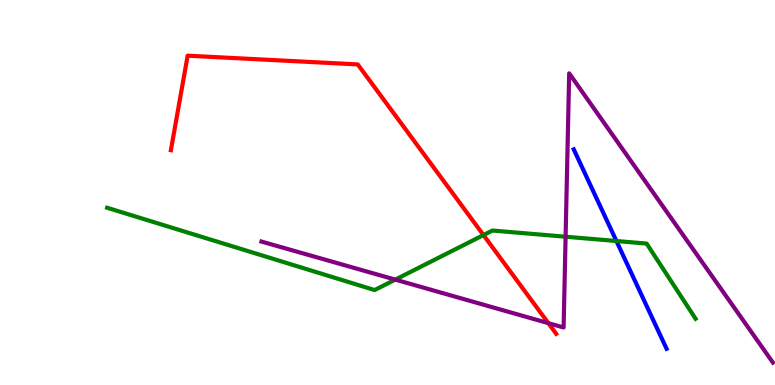[{'lines': ['blue', 'red'], 'intersections': []}, {'lines': ['green', 'red'], 'intersections': [{'x': 6.24, 'y': 3.89}]}, {'lines': ['purple', 'red'], 'intersections': [{'x': 7.08, 'y': 1.61}]}, {'lines': ['blue', 'green'], 'intersections': [{'x': 7.95, 'y': 3.74}]}, {'lines': ['blue', 'purple'], 'intersections': []}, {'lines': ['green', 'purple'], 'intersections': [{'x': 5.1, 'y': 2.74}, {'x': 7.3, 'y': 3.85}]}]